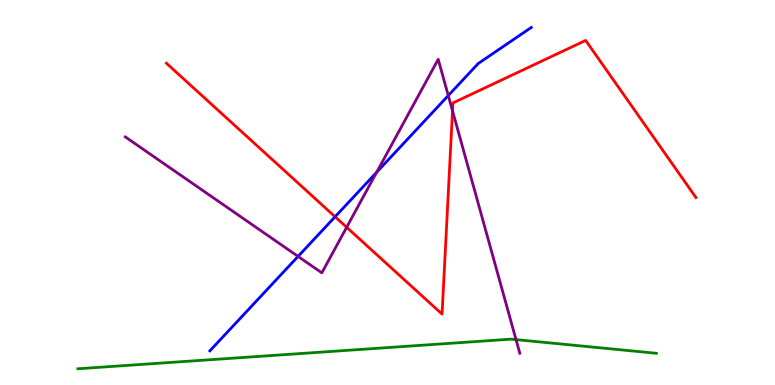[{'lines': ['blue', 'red'], 'intersections': [{'x': 4.32, 'y': 4.37}]}, {'lines': ['green', 'red'], 'intersections': []}, {'lines': ['purple', 'red'], 'intersections': [{'x': 4.47, 'y': 4.1}, {'x': 5.84, 'y': 7.12}]}, {'lines': ['blue', 'green'], 'intersections': []}, {'lines': ['blue', 'purple'], 'intersections': [{'x': 3.85, 'y': 3.34}, {'x': 4.86, 'y': 5.53}, {'x': 5.78, 'y': 7.52}]}, {'lines': ['green', 'purple'], 'intersections': [{'x': 6.66, 'y': 1.18}]}]